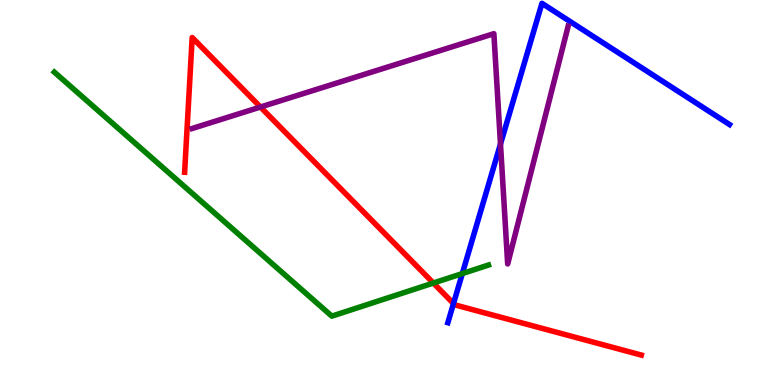[{'lines': ['blue', 'red'], 'intersections': [{'x': 5.85, 'y': 2.12}]}, {'lines': ['green', 'red'], 'intersections': [{'x': 5.59, 'y': 2.65}]}, {'lines': ['purple', 'red'], 'intersections': [{'x': 3.36, 'y': 7.22}]}, {'lines': ['blue', 'green'], 'intersections': [{'x': 5.97, 'y': 2.89}]}, {'lines': ['blue', 'purple'], 'intersections': [{'x': 6.46, 'y': 6.26}]}, {'lines': ['green', 'purple'], 'intersections': []}]